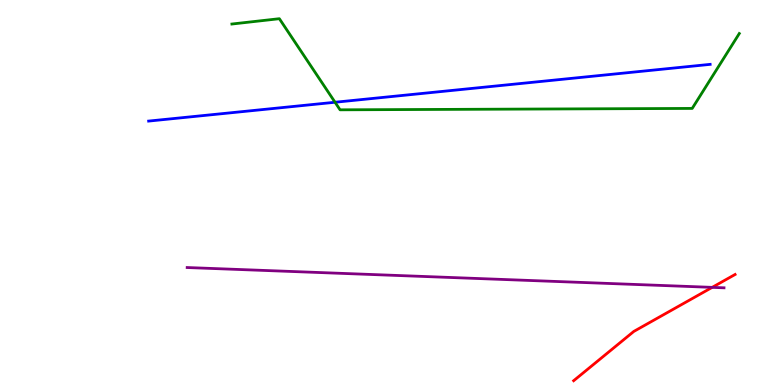[{'lines': ['blue', 'red'], 'intersections': []}, {'lines': ['green', 'red'], 'intersections': []}, {'lines': ['purple', 'red'], 'intersections': [{'x': 9.19, 'y': 2.54}]}, {'lines': ['blue', 'green'], 'intersections': [{'x': 4.32, 'y': 7.34}]}, {'lines': ['blue', 'purple'], 'intersections': []}, {'lines': ['green', 'purple'], 'intersections': []}]